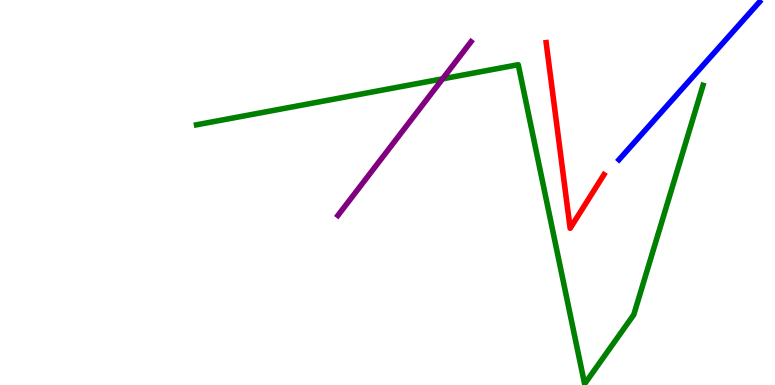[{'lines': ['blue', 'red'], 'intersections': []}, {'lines': ['green', 'red'], 'intersections': []}, {'lines': ['purple', 'red'], 'intersections': []}, {'lines': ['blue', 'green'], 'intersections': []}, {'lines': ['blue', 'purple'], 'intersections': []}, {'lines': ['green', 'purple'], 'intersections': [{'x': 5.71, 'y': 7.95}]}]